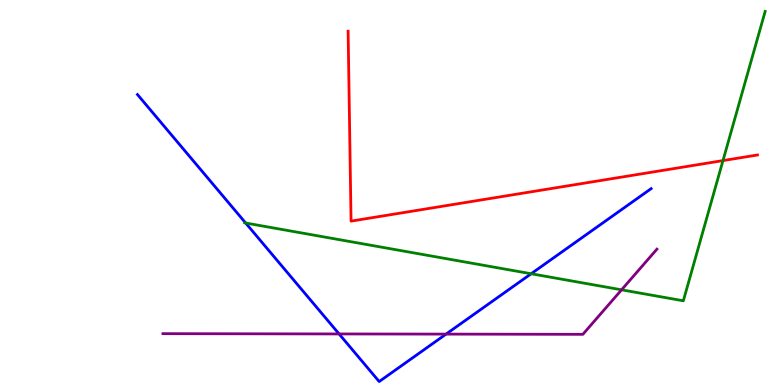[{'lines': ['blue', 'red'], 'intersections': []}, {'lines': ['green', 'red'], 'intersections': [{'x': 9.33, 'y': 5.83}]}, {'lines': ['purple', 'red'], 'intersections': []}, {'lines': ['blue', 'green'], 'intersections': [{'x': 3.17, 'y': 4.21}, {'x': 6.85, 'y': 2.89}]}, {'lines': ['blue', 'purple'], 'intersections': [{'x': 4.38, 'y': 1.33}, {'x': 5.76, 'y': 1.32}]}, {'lines': ['green', 'purple'], 'intersections': [{'x': 8.02, 'y': 2.47}]}]